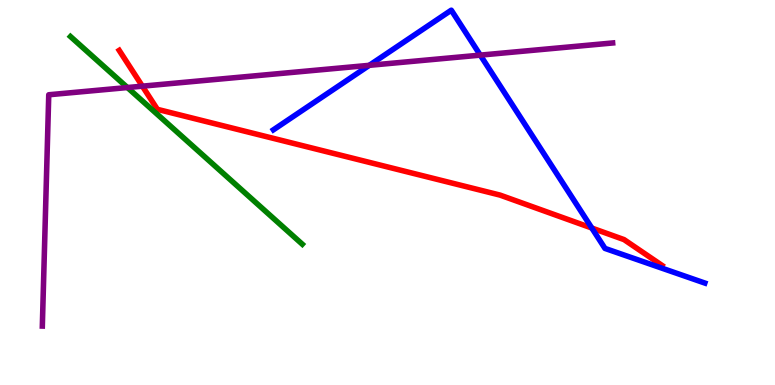[{'lines': ['blue', 'red'], 'intersections': [{'x': 7.64, 'y': 4.08}]}, {'lines': ['green', 'red'], 'intersections': []}, {'lines': ['purple', 'red'], 'intersections': [{'x': 1.84, 'y': 7.76}]}, {'lines': ['blue', 'green'], 'intersections': []}, {'lines': ['blue', 'purple'], 'intersections': [{'x': 4.77, 'y': 8.3}, {'x': 6.2, 'y': 8.57}]}, {'lines': ['green', 'purple'], 'intersections': [{'x': 1.64, 'y': 7.73}]}]